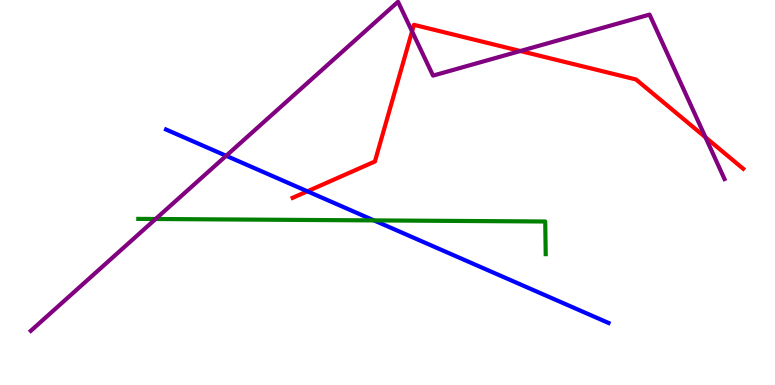[{'lines': ['blue', 'red'], 'intersections': [{'x': 3.97, 'y': 5.03}]}, {'lines': ['green', 'red'], 'intersections': []}, {'lines': ['purple', 'red'], 'intersections': [{'x': 5.32, 'y': 9.19}, {'x': 6.71, 'y': 8.68}, {'x': 9.1, 'y': 6.43}]}, {'lines': ['blue', 'green'], 'intersections': [{'x': 4.83, 'y': 4.28}]}, {'lines': ['blue', 'purple'], 'intersections': [{'x': 2.92, 'y': 5.95}]}, {'lines': ['green', 'purple'], 'intersections': [{'x': 2.01, 'y': 4.31}]}]